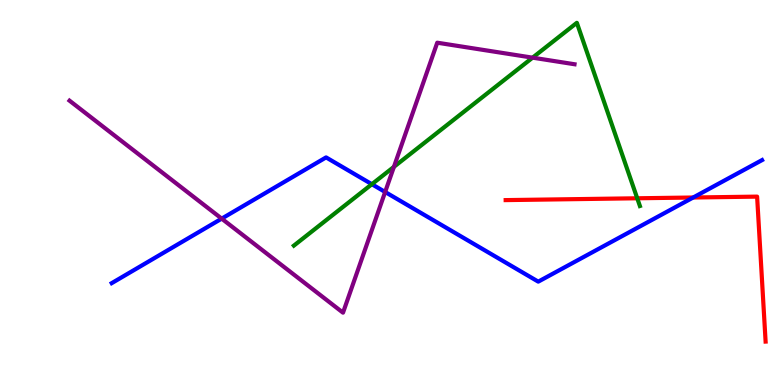[{'lines': ['blue', 'red'], 'intersections': [{'x': 8.94, 'y': 4.87}]}, {'lines': ['green', 'red'], 'intersections': [{'x': 8.22, 'y': 4.85}]}, {'lines': ['purple', 'red'], 'intersections': []}, {'lines': ['blue', 'green'], 'intersections': [{'x': 4.8, 'y': 5.22}]}, {'lines': ['blue', 'purple'], 'intersections': [{'x': 2.86, 'y': 4.32}, {'x': 4.97, 'y': 5.01}]}, {'lines': ['green', 'purple'], 'intersections': [{'x': 5.08, 'y': 5.67}, {'x': 6.87, 'y': 8.5}]}]